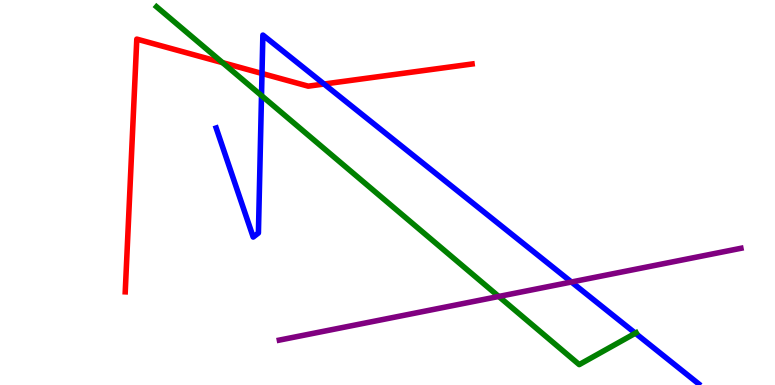[{'lines': ['blue', 'red'], 'intersections': [{'x': 3.38, 'y': 8.09}, {'x': 4.18, 'y': 7.82}]}, {'lines': ['green', 'red'], 'intersections': [{'x': 2.87, 'y': 8.37}]}, {'lines': ['purple', 'red'], 'intersections': []}, {'lines': ['blue', 'green'], 'intersections': [{'x': 3.37, 'y': 7.52}, {'x': 8.2, 'y': 1.35}]}, {'lines': ['blue', 'purple'], 'intersections': [{'x': 7.37, 'y': 2.68}]}, {'lines': ['green', 'purple'], 'intersections': [{'x': 6.44, 'y': 2.3}]}]